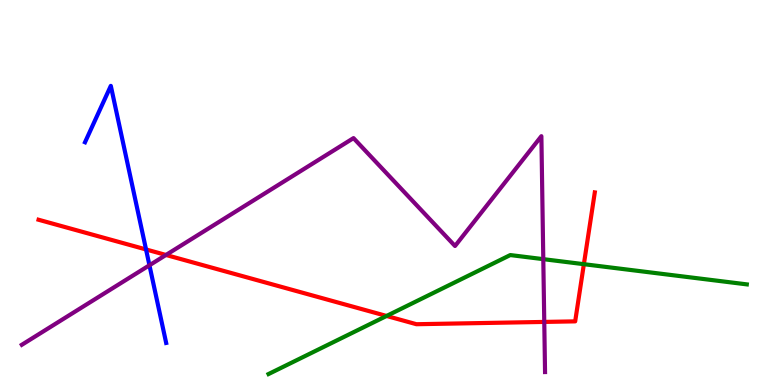[{'lines': ['blue', 'red'], 'intersections': [{'x': 1.88, 'y': 3.52}]}, {'lines': ['green', 'red'], 'intersections': [{'x': 4.99, 'y': 1.79}, {'x': 7.53, 'y': 3.14}]}, {'lines': ['purple', 'red'], 'intersections': [{'x': 2.14, 'y': 3.38}, {'x': 7.02, 'y': 1.64}]}, {'lines': ['blue', 'green'], 'intersections': []}, {'lines': ['blue', 'purple'], 'intersections': [{'x': 1.93, 'y': 3.11}]}, {'lines': ['green', 'purple'], 'intersections': [{'x': 7.01, 'y': 3.27}]}]